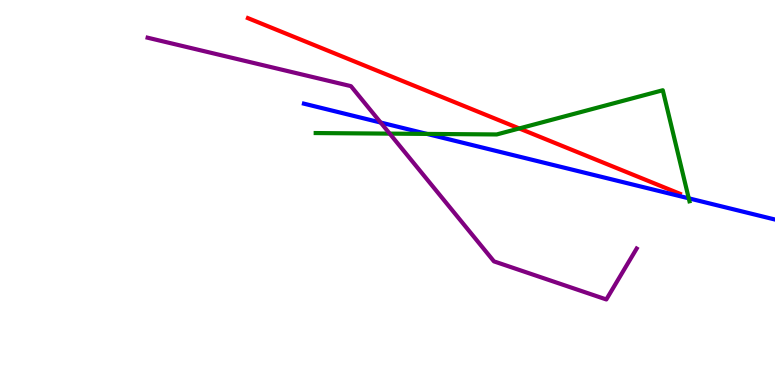[{'lines': ['blue', 'red'], 'intersections': []}, {'lines': ['green', 'red'], 'intersections': [{'x': 6.7, 'y': 6.66}]}, {'lines': ['purple', 'red'], 'intersections': []}, {'lines': ['blue', 'green'], 'intersections': [{'x': 5.51, 'y': 6.52}, {'x': 8.89, 'y': 4.85}]}, {'lines': ['blue', 'purple'], 'intersections': [{'x': 4.91, 'y': 6.82}]}, {'lines': ['green', 'purple'], 'intersections': [{'x': 5.03, 'y': 6.53}]}]